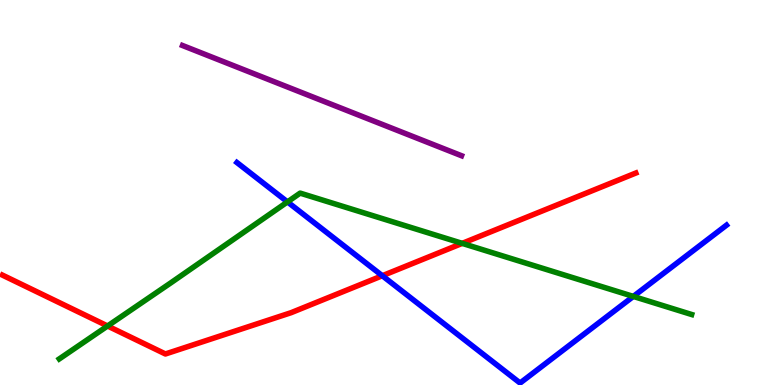[{'lines': ['blue', 'red'], 'intersections': [{'x': 4.93, 'y': 2.84}]}, {'lines': ['green', 'red'], 'intersections': [{'x': 1.39, 'y': 1.53}, {'x': 5.96, 'y': 3.68}]}, {'lines': ['purple', 'red'], 'intersections': []}, {'lines': ['blue', 'green'], 'intersections': [{'x': 3.71, 'y': 4.76}, {'x': 8.17, 'y': 2.3}]}, {'lines': ['blue', 'purple'], 'intersections': []}, {'lines': ['green', 'purple'], 'intersections': []}]